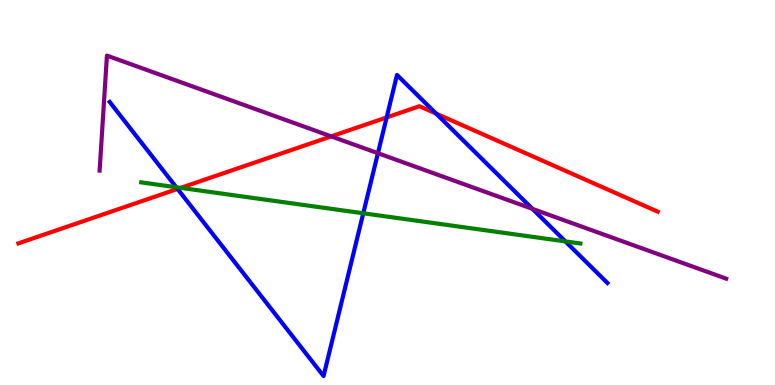[{'lines': ['blue', 'red'], 'intersections': [{'x': 2.29, 'y': 5.09}, {'x': 4.99, 'y': 6.95}, {'x': 5.63, 'y': 7.05}]}, {'lines': ['green', 'red'], 'intersections': [{'x': 2.33, 'y': 5.12}]}, {'lines': ['purple', 'red'], 'intersections': [{'x': 4.27, 'y': 6.46}]}, {'lines': ['blue', 'green'], 'intersections': [{'x': 2.27, 'y': 5.14}, {'x': 4.69, 'y': 4.46}, {'x': 7.3, 'y': 3.73}]}, {'lines': ['blue', 'purple'], 'intersections': [{'x': 4.88, 'y': 6.02}, {'x': 6.87, 'y': 4.57}]}, {'lines': ['green', 'purple'], 'intersections': []}]